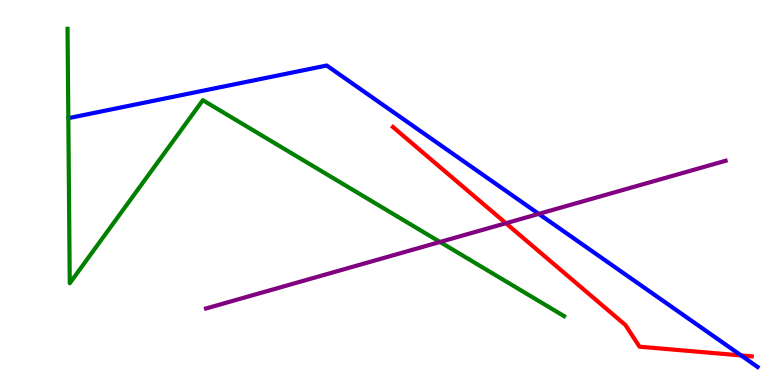[{'lines': ['blue', 'red'], 'intersections': [{'x': 9.56, 'y': 0.768}]}, {'lines': ['green', 'red'], 'intersections': []}, {'lines': ['purple', 'red'], 'intersections': [{'x': 6.53, 'y': 4.2}]}, {'lines': ['blue', 'green'], 'intersections': []}, {'lines': ['blue', 'purple'], 'intersections': [{'x': 6.95, 'y': 4.44}]}, {'lines': ['green', 'purple'], 'intersections': [{'x': 5.68, 'y': 3.72}]}]